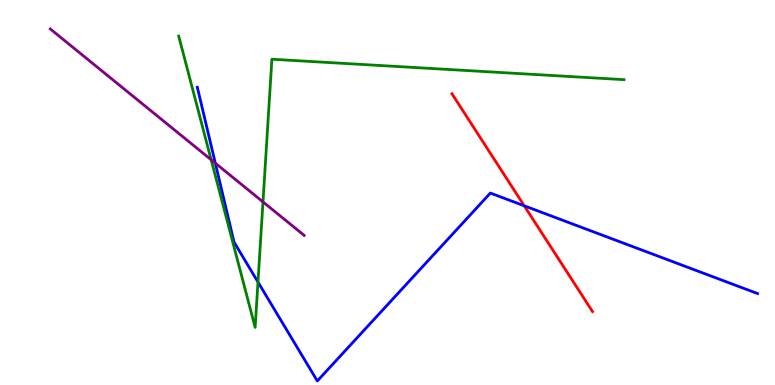[{'lines': ['blue', 'red'], 'intersections': [{'x': 6.76, 'y': 4.65}]}, {'lines': ['green', 'red'], 'intersections': []}, {'lines': ['purple', 'red'], 'intersections': []}, {'lines': ['blue', 'green'], 'intersections': [{'x': 3.33, 'y': 2.67}]}, {'lines': ['blue', 'purple'], 'intersections': [{'x': 2.78, 'y': 5.76}]}, {'lines': ['green', 'purple'], 'intersections': [{'x': 2.72, 'y': 5.85}, {'x': 3.39, 'y': 4.76}]}]